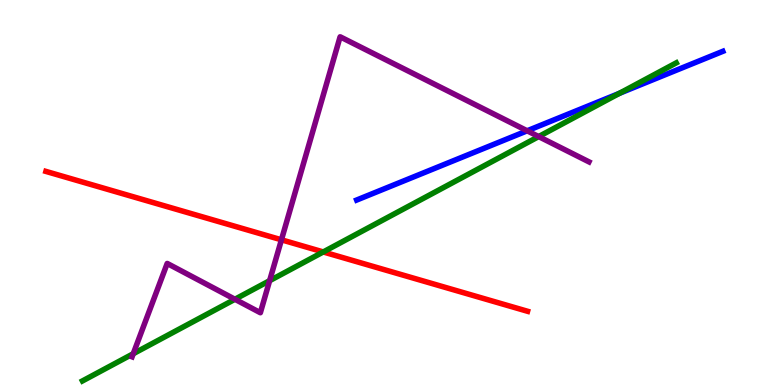[{'lines': ['blue', 'red'], 'intersections': []}, {'lines': ['green', 'red'], 'intersections': [{'x': 4.17, 'y': 3.46}]}, {'lines': ['purple', 'red'], 'intersections': [{'x': 3.63, 'y': 3.77}]}, {'lines': ['blue', 'green'], 'intersections': [{'x': 7.99, 'y': 7.58}]}, {'lines': ['blue', 'purple'], 'intersections': [{'x': 6.8, 'y': 6.6}]}, {'lines': ['green', 'purple'], 'intersections': [{'x': 1.72, 'y': 0.812}, {'x': 3.03, 'y': 2.23}, {'x': 3.48, 'y': 2.71}, {'x': 6.95, 'y': 6.45}]}]